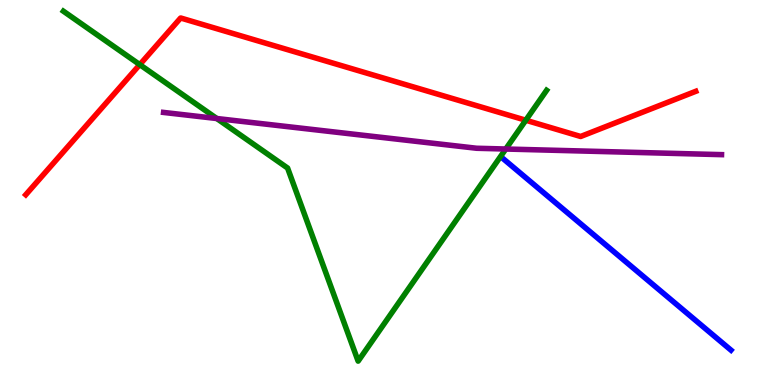[{'lines': ['blue', 'red'], 'intersections': []}, {'lines': ['green', 'red'], 'intersections': [{'x': 1.8, 'y': 8.32}, {'x': 6.78, 'y': 6.88}]}, {'lines': ['purple', 'red'], 'intersections': []}, {'lines': ['blue', 'green'], 'intersections': []}, {'lines': ['blue', 'purple'], 'intersections': []}, {'lines': ['green', 'purple'], 'intersections': [{'x': 2.8, 'y': 6.92}, {'x': 6.53, 'y': 6.13}]}]